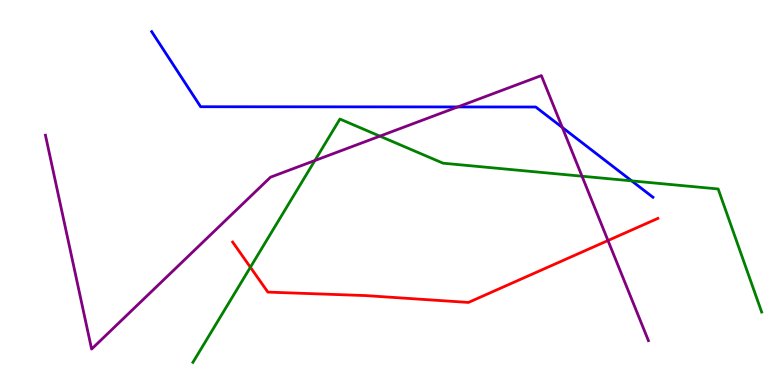[{'lines': ['blue', 'red'], 'intersections': []}, {'lines': ['green', 'red'], 'intersections': [{'x': 3.23, 'y': 3.06}]}, {'lines': ['purple', 'red'], 'intersections': [{'x': 7.84, 'y': 3.75}]}, {'lines': ['blue', 'green'], 'intersections': [{'x': 8.15, 'y': 5.3}]}, {'lines': ['blue', 'purple'], 'intersections': [{'x': 5.91, 'y': 7.22}, {'x': 7.26, 'y': 6.69}]}, {'lines': ['green', 'purple'], 'intersections': [{'x': 4.06, 'y': 5.83}, {'x': 4.9, 'y': 6.46}, {'x': 7.51, 'y': 5.42}]}]